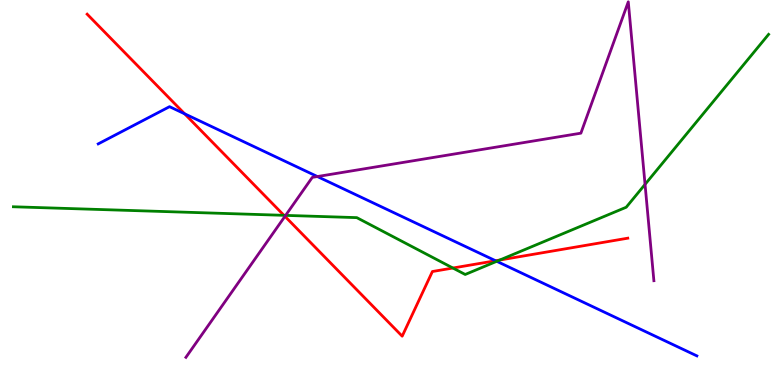[{'lines': ['blue', 'red'], 'intersections': [{'x': 2.38, 'y': 7.04}, {'x': 6.39, 'y': 3.23}]}, {'lines': ['green', 'red'], 'intersections': [{'x': 3.66, 'y': 4.41}, {'x': 5.84, 'y': 3.04}, {'x': 6.45, 'y': 3.25}]}, {'lines': ['purple', 'red'], 'intersections': [{'x': 3.68, 'y': 4.38}]}, {'lines': ['blue', 'green'], 'intersections': [{'x': 6.41, 'y': 3.21}]}, {'lines': ['blue', 'purple'], 'intersections': [{'x': 4.1, 'y': 5.41}]}, {'lines': ['green', 'purple'], 'intersections': [{'x': 3.69, 'y': 4.41}, {'x': 8.32, 'y': 5.21}]}]